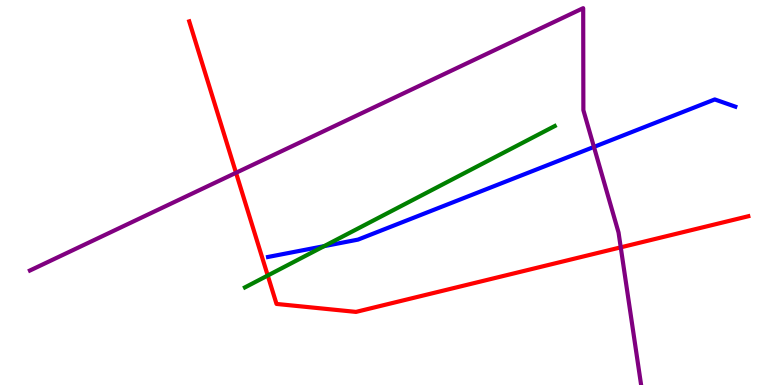[{'lines': ['blue', 'red'], 'intersections': []}, {'lines': ['green', 'red'], 'intersections': [{'x': 3.45, 'y': 2.84}]}, {'lines': ['purple', 'red'], 'intersections': [{'x': 3.05, 'y': 5.51}, {'x': 8.01, 'y': 3.58}]}, {'lines': ['blue', 'green'], 'intersections': [{'x': 4.18, 'y': 3.61}]}, {'lines': ['blue', 'purple'], 'intersections': [{'x': 7.66, 'y': 6.18}]}, {'lines': ['green', 'purple'], 'intersections': []}]